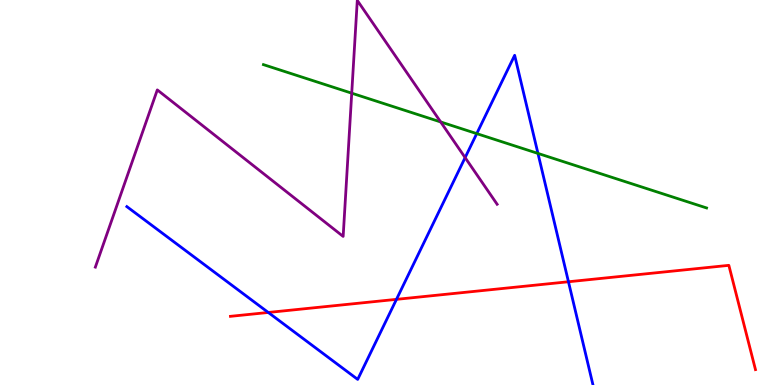[{'lines': ['blue', 'red'], 'intersections': [{'x': 3.46, 'y': 1.88}, {'x': 5.12, 'y': 2.22}, {'x': 7.33, 'y': 2.68}]}, {'lines': ['green', 'red'], 'intersections': []}, {'lines': ['purple', 'red'], 'intersections': []}, {'lines': ['blue', 'green'], 'intersections': [{'x': 6.15, 'y': 6.53}, {'x': 6.94, 'y': 6.02}]}, {'lines': ['blue', 'purple'], 'intersections': [{'x': 6.0, 'y': 5.91}]}, {'lines': ['green', 'purple'], 'intersections': [{'x': 4.54, 'y': 7.58}, {'x': 5.69, 'y': 6.83}]}]